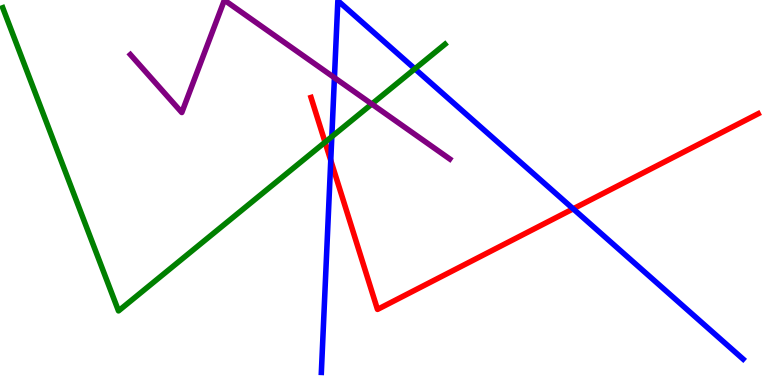[{'lines': ['blue', 'red'], 'intersections': [{'x': 4.27, 'y': 5.83}, {'x': 7.4, 'y': 4.58}]}, {'lines': ['green', 'red'], 'intersections': [{'x': 4.19, 'y': 6.31}]}, {'lines': ['purple', 'red'], 'intersections': []}, {'lines': ['blue', 'green'], 'intersections': [{'x': 4.28, 'y': 6.45}, {'x': 5.35, 'y': 8.21}]}, {'lines': ['blue', 'purple'], 'intersections': [{'x': 4.32, 'y': 7.98}]}, {'lines': ['green', 'purple'], 'intersections': [{'x': 4.8, 'y': 7.3}]}]